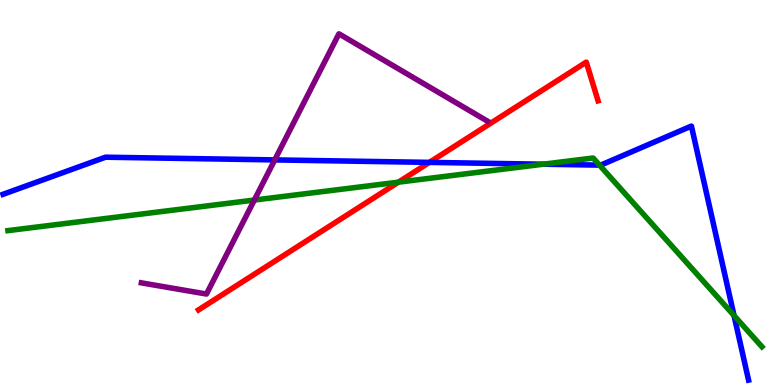[{'lines': ['blue', 'red'], 'intersections': [{'x': 5.54, 'y': 5.78}]}, {'lines': ['green', 'red'], 'intersections': [{'x': 5.14, 'y': 5.27}]}, {'lines': ['purple', 'red'], 'intersections': []}, {'lines': ['blue', 'green'], 'intersections': [{'x': 7.01, 'y': 5.73}, {'x': 7.74, 'y': 5.71}, {'x': 9.47, 'y': 1.8}]}, {'lines': ['blue', 'purple'], 'intersections': [{'x': 3.55, 'y': 5.85}]}, {'lines': ['green', 'purple'], 'intersections': [{'x': 3.28, 'y': 4.8}]}]